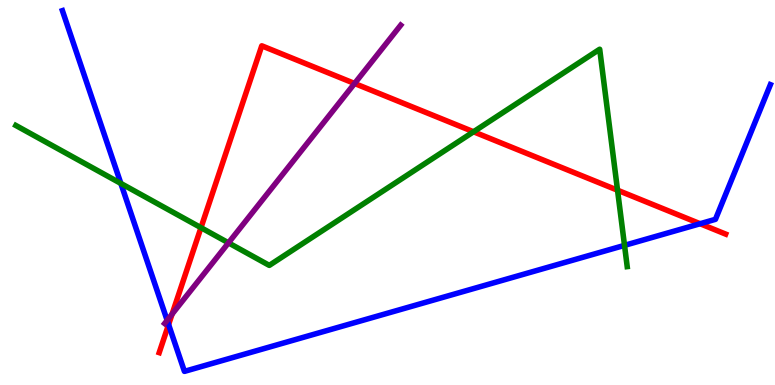[{'lines': ['blue', 'red'], 'intersections': [{'x': 2.18, 'y': 1.57}, {'x': 9.03, 'y': 4.19}]}, {'lines': ['green', 'red'], 'intersections': [{'x': 2.59, 'y': 4.09}, {'x': 6.11, 'y': 6.58}, {'x': 7.97, 'y': 5.06}]}, {'lines': ['purple', 'red'], 'intersections': [{'x': 2.22, 'y': 1.84}, {'x': 4.58, 'y': 7.83}]}, {'lines': ['blue', 'green'], 'intersections': [{'x': 1.56, 'y': 5.24}, {'x': 8.06, 'y': 3.63}]}, {'lines': ['blue', 'purple'], 'intersections': [{'x': 2.16, 'y': 1.68}]}, {'lines': ['green', 'purple'], 'intersections': [{'x': 2.95, 'y': 3.69}]}]